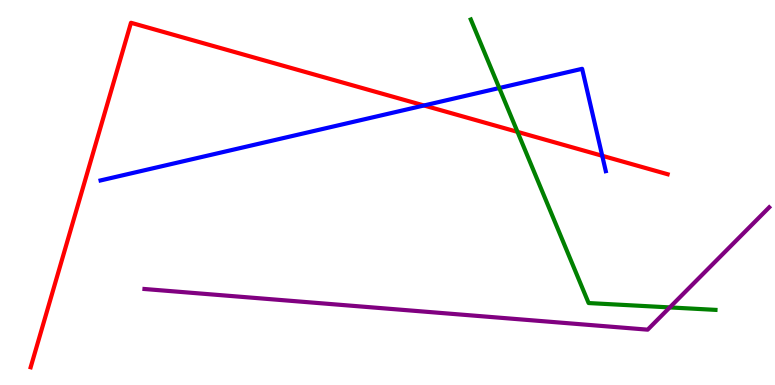[{'lines': ['blue', 'red'], 'intersections': [{'x': 5.47, 'y': 7.26}, {'x': 7.77, 'y': 5.95}]}, {'lines': ['green', 'red'], 'intersections': [{'x': 6.68, 'y': 6.57}]}, {'lines': ['purple', 'red'], 'intersections': []}, {'lines': ['blue', 'green'], 'intersections': [{'x': 6.44, 'y': 7.71}]}, {'lines': ['blue', 'purple'], 'intersections': []}, {'lines': ['green', 'purple'], 'intersections': [{'x': 8.64, 'y': 2.02}]}]